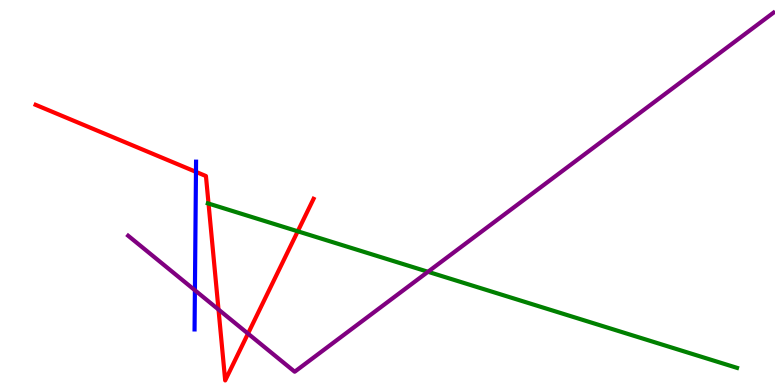[{'lines': ['blue', 'red'], 'intersections': [{'x': 2.53, 'y': 5.54}]}, {'lines': ['green', 'red'], 'intersections': [{'x': 2.69, 'y': 4.71}, {'x': 3.84, 'y': 3.99}]}, {'lines': ['purple', 'red'], 'intersections': [{'x': 2.82, 'y': 1.96}, {'x': 3.2, 'y': 1.34}]}, {'lines': ['blue', 'green'], 'intersections': []}, {'lines': ['blue', 'purple'], 'intersections': [{'x': 2.51, 'y': 2.46}]}, {'lines': ['green', 'purple'], 'intersections': [{'x': 5.52, 'y': 2.94}]}]